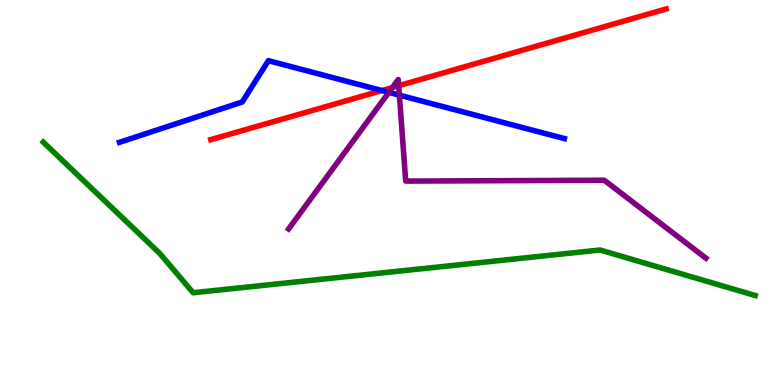[{'lines': ['blue', 'red'], 'intersections': [{'x': 4.93, 'y': 7.65}]}, {'lines': ['green', 'red'], 'intersections': []}, {'lines': ['purple', 'red'], 'intersections': [{'x': 5.06, 'y': 7.73}, {'x': 5.14, 'y': 7.77}]}, {'lines': ['blue', 'green'], 'intersections': []}, {'lines': ['blue', 'purple'], 'intersections': [{'x': 5.02, 'y': 7.6}, {'x': 5.15, 'y': 7.53}]}, {'lines': ['green', 'purple'], 'intersections': []}]